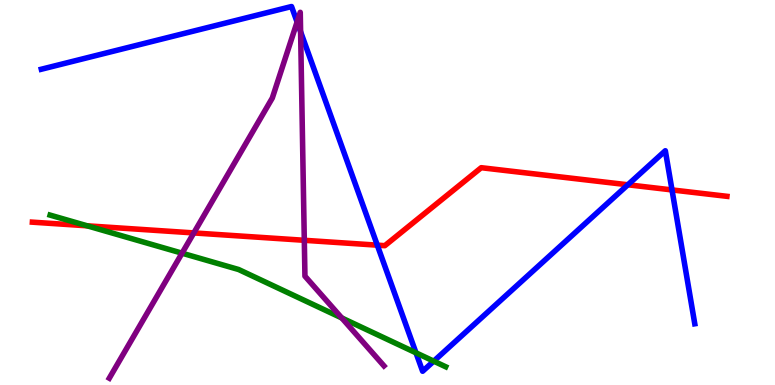[{'lines': ['blue', 'red'], 'intersections': [{'x': 4.87, 'y': 3.63}, {'x': 8.1, 'y': 5.2}, {'x': 8.67, 'y': 5.07}]}, {'lines': ['green', 'red'], 'intersections': [{'x': 1.13, 'y': 4.13}]}, {'lines': ['purple', 'red'], 'intersections': [{'x': 2.5, 'y': 3.95}, {'x': 3.93, 'y': 3.76}]}, {'lines': ['blue', 'green'], 'intersections': [{'x': 5.37, 'y': 0.836}, {'x': 5.6, 'y': 0.619}]}, {'lines': ['blue', 'purple'], 'intersections': [{'x': 3.83, 'y': 9.43}, {'x': 3.88, 'y': 9.18}]}, {'lines': ['green', 'purple'], 'intersections': [{'x': 2.35, 'y': 3.42}, {'x': 4.41, 'y': 1.74}]}]